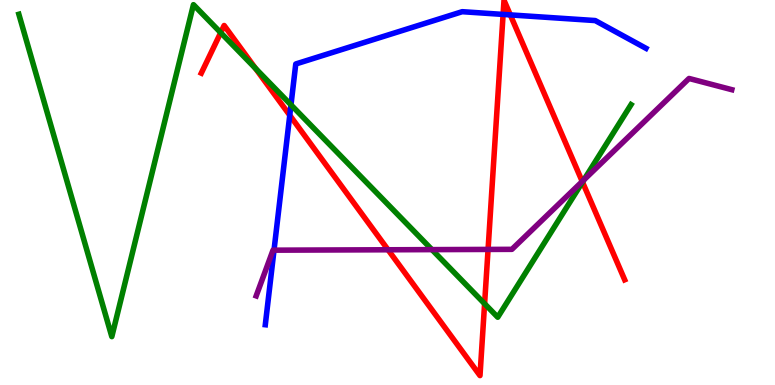[{'lines': ['blue', 'red'], 'intersections': [{'x': 3.74, 'y': 7.01}, {'x': 6.49, 'y': 9.63}, {'x': 6.58, 'y': 9.61}]}, {'lines': ['green', 'red'], 'intersections': [{'x': 2.85, 'y': 9.15}, {'x': 3.3, 'y': 8.22}, {'x': 6.25, 'y': 2.11}, {'x': 7.52, 'y': 5.27}]}, {'lines': ['purple', 'red'], 'intersections': [{'x': 5.01, 'y': 3.51}, {'x': 6.3, 'y': 3.52}, {'x': 7.51, 'y': 5.29}]}, {'lines': ['blue', 'green'], 'intersections': [{'x': 3.75, 'y': 7.28}]}, {'lines': ['blue', 'purple'], 'intersections': [{'x': 3.54, 'y': 3.5}]}, {'lines': ['green', 'purple'], 'intersections': [{'x': 5.57, 'y': 3.52}, {'x': 7.53, 'y': 5.33}]}]